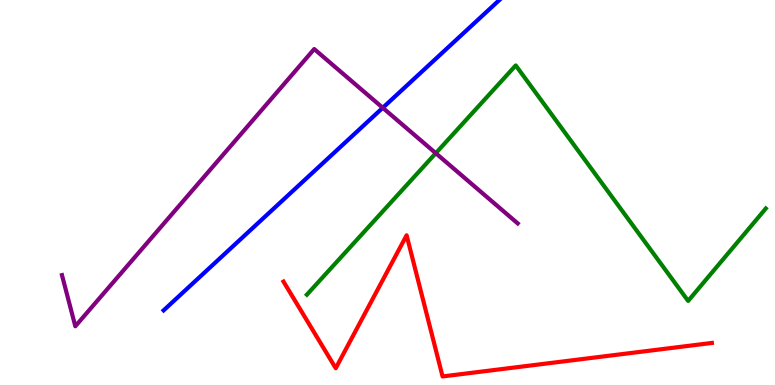[{'lines': ['blue', 'red'], 'intersections': []}, {'lines': ['green', 'red'], 'intersections': []}, {'lines': ['purple', 'red'], 'intersections': []}, {'lines': ['blue', 'green'], 'intersections': []}, {'lines': ['blue', 'purple'], 'intersections': [{'x': 4.94, 'y': 7.2}]}, {'lines': ['green', 'purple'], 'intersections': [{'x': 5.62, 'y': 6.02}]}]